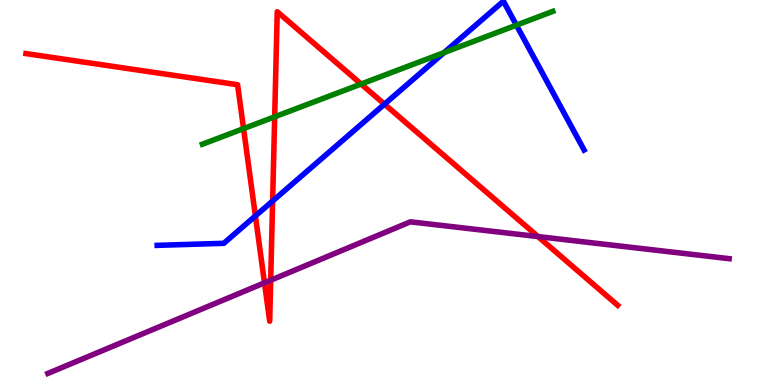[{'lines': ['blue', 'red'], 'intersections': [{'x': 3.3, 'y': 4.39}, {'x': 3.52, 'y': 4.78}, {'x': 4.96, 'y': 7.29}]}, {'lines': ['green', 'red'], 'intersections': [{'x': 3.14, 'y': 6.66}, {'x': 3.54, 'y': 6.97}, {'x': 4.66, 'y': 7.82}]}, {'lines': ['purple', 'red'], 'intersections': [{'x': 3.41, 'y': 2.65}, {'x': 3.49, 'y': 2.72}, {'x': 6.94, 'y': 3.86}]}, {'lines': ['blue', 'green'], 'intersections': [{'x': 5.73, 'y': 8.63}, {'x': 6.66, 'y': 9.35}]}, {'lines': ['blue', 'purple'], 'intersections': []}, {'lines': ['green', 'purple'], 'intersections': []}]